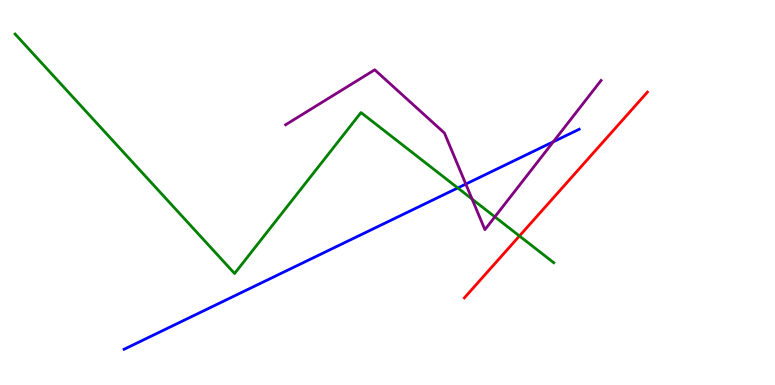[{'lines': ['blue', 'red'], 'intersections': []}, {'lines': ['green', 'red'], 'intersections': [{'x': 6.7, 'y': 3.87}]}, {'lines': ['purple', 'red'], 'intersections': []}, {'lines': ['blue', 'green'], 'intersections': [{'x': 5.91, 'y': 5.12}]}, {'lines': ['blue', 'purple'], 'intersections': [{'x': 6.01, 'y': 5.22}, {'x': 7.14, 'y': 6.32}]}, {'lines': ['green', 'purple'], 'intersections': [{'x': 6.09, 'y': 4.83}, {'x': 6.39, 'y': 4.37}]}]